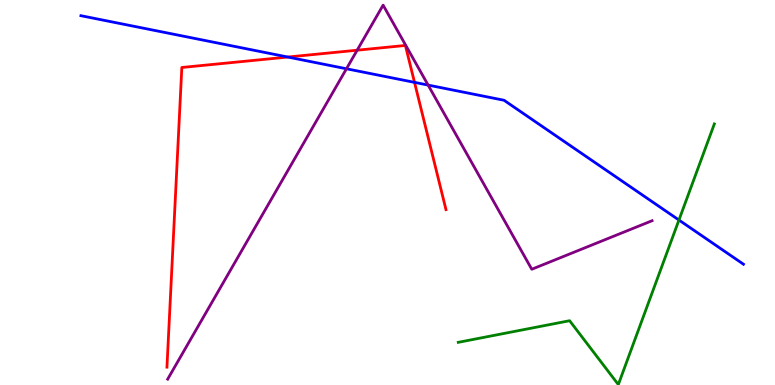[{'lines': ['blue', 'red'], 'intersections': [{'x': 3.71, 'y': 8.52}, {'x': 5.35, 'y': 7.86}]}, {'lines': ['green', 'red'], 'intersections': []}, {'lines': ['purple', 'red'], 'intersections': [{'x': 4.61, 'y': 8.7}]}, {'lines': ['blue', 'green'], 'intersections': [{'x': 8.76, 'y': 4.28}]}, {'lines': ['blue', 'purple'], 'intersections': [{'x': 4.47, 'y': 8.21}, {'x': 5.52, 'y': 7.79}]}, {'lines': ['green', 'purple'], 'intersections': []}]